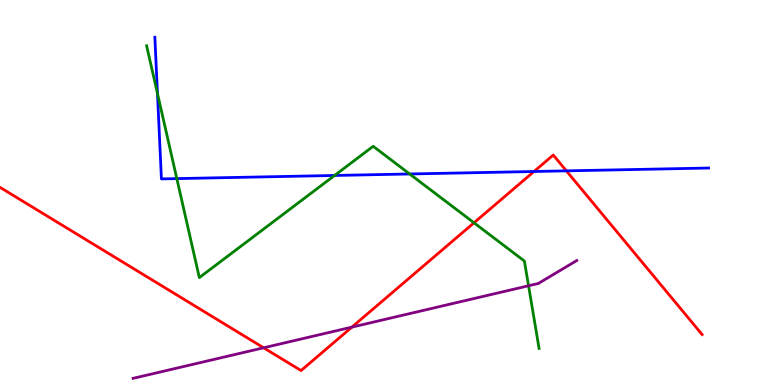[{'lines': ['blue', 'red'], 'intersections': [{'x': 6.89, 'y': 5.55}, {'x': 7.31, 'y': 5.56}]}, {'lines': ['green', 'red'], 'intersections': [{'x': 6.12, 'y': 4.21}]}, {'lines': ['purple', 'red'], 'intersections': [{'x': 3.4, 'y': 0.966}, {'x': 4.54, 'y': 1.5}]}, {'lines': ['blue', 'green'], 'intersections': [{'x': 2.03, 'y': 7.57}, {'x': 2.28, 'y': 5.36}, {'x': 4.32, 'y': 5.44}, {'x': 5.29, 'y': 5.48}]}, {'lines': ['blue', 'purple'], 'intersections': []}, {'lines': ['green', 'purple'], 'intersections': [{'x': 6.82, 'y': 2.58}]}]